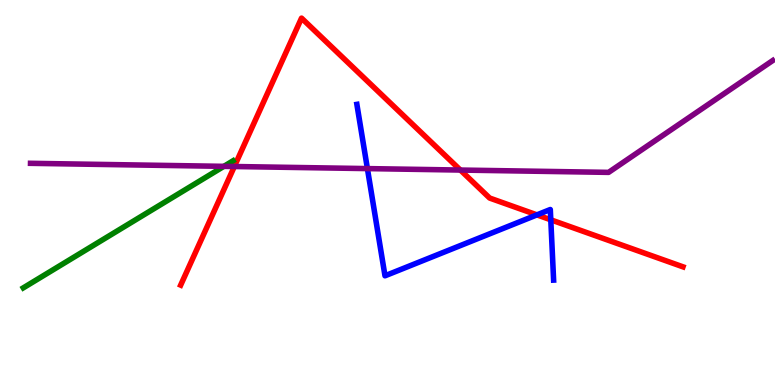[{'lines': ['blue', 'red'], 'intersections': [{'x': 6.93, 'y': 4.42}, {'x': 7.11, 'y': 4.29}]}, {'lines': ['green', 'red'], 'intersections': []}, {'lines': ['purple', 'red'], 'intersections': [{'x': 3.02, 'y': 5.68}, {'x': 5.94, 'y': 5.58}]}, {'lines': ['blue', 'green'], 'intersections': []}, {'lines': ['blue', 'purple'], 'intersections': [{'x': 4.74, 'y': 5.62}]}, {'lines': ['green', 'purple'], 'intersections': [{'x': 2.89, 'y': 5.68}]}]